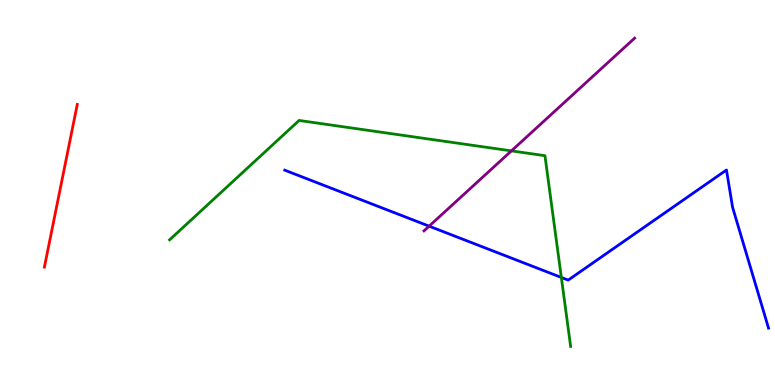[{'lines': ['blue', 'red'], 'intersections': []}, {'lines': ['green', 'red'], 'intersections': []}, {'lines': ['purple', 'red'], 'intersections': []}, {'lines': ['blue', 'green'], 'intersections': [{'x': 7.24, 'y': 2.79}]}, {'lines': ['blue', 'purple'], 'intersections': [{'x': 5.54, 'y': 4.13}]}, {'lines': ['green', 'purple'], 'intersections': [{'x': 6.6, 'y': 6.08}]}]